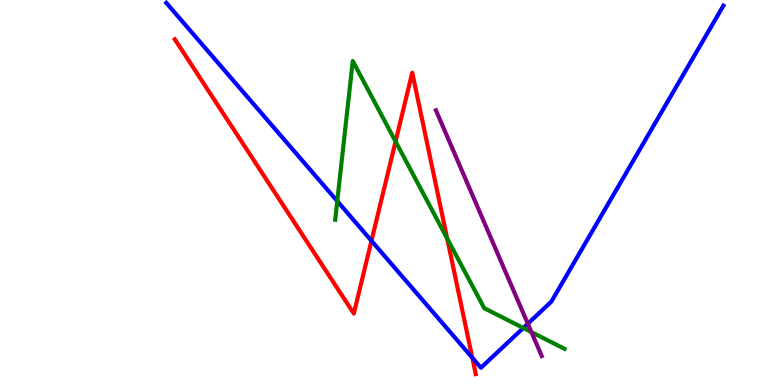[{'lines': ['blue', 'red'], 'intersections': [{'x': 4.79, 'y': 3.75}, {'x': 6.09, 'y': 0.709}]}, {'lines': ['green', 'red'], 'intersections': [{'x': 5.1, 'y': 6.33}, {'x': 5.77, 'y': 3.8}]}, {'lines': ['purple', 'red'], 'intersections': []}, {'lines': ['blue', 'green'], 'intersections': [{'x': 4.35, 'y': 4.78}, {'x': 6.75, 'y': 1.48}]}, {'lines': ['blue', 'purple'], 'intersections': [{'x': 6.81, 'y': 1.59}]}, {'lines': ['green', 'purple'], 'intersections': [{'x': 6.86, 'y': 1.37}]}]